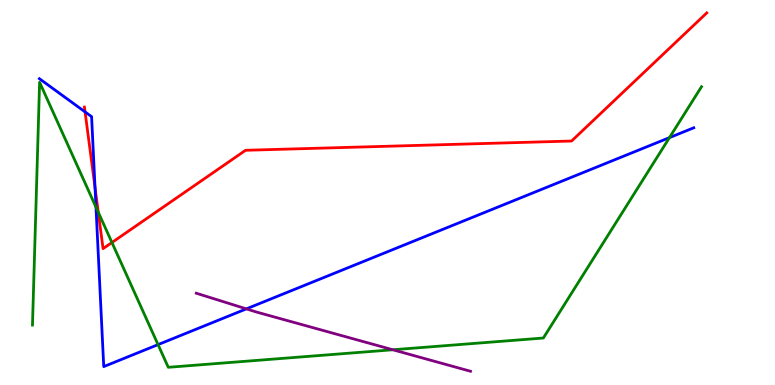[{'lines': ['blue', 'red'], 'intersections': [{'x': 1.1, 'y': 7.09}, {'x': 1.23, 'y': 5.12}]}, {'lines': ['green', 'red'], 'intersections': [{'x': 1.27, 'y': 4.49}, {'x': 1.44, 'y': 3.7}]}, {'lines': ['purple', 'red'], 'intersections': []}, {'lines': ['blue', 'green'], 'intersections': [{'x': 1.24, 'y': 4.62}, {'x': 2.04, 'y': 1.05}, {'x': 8.64, 'y': 6.43}]}, {'lines': ['blue', 'purple'], 'intersections': [{'x': 3.18, 'y': 1.98}]}, {'lines': ['green', 'purple'], 'intersections': [{'x': 5.07, 'y': 0.915}]}]